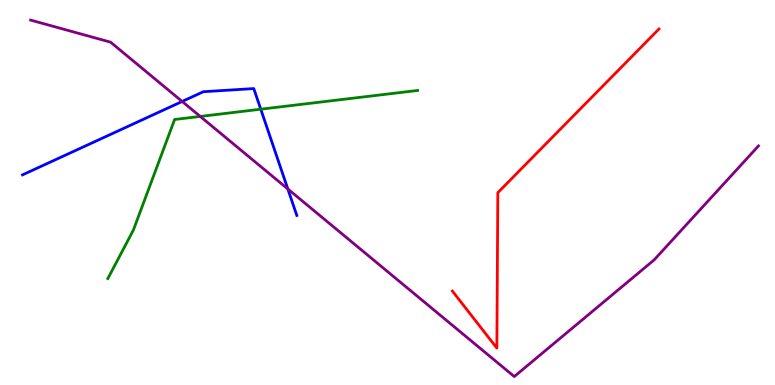[{'lines': ['blue', 'red'], 'intersections': []}, {'lines': ['green', 'red'], 'intersections': []}, {'lines': ['purple', 'red'], 'intersections': []}, {'lines': ['blue', 'green'], 'intersections': [{'x': 3.36, 'y': 7.16}]}, {'lines': ['blue', 'purple'], 'intersections': [{'x': 2.35, 'y': 7.36}, {'x': 3.71, 'y': 5.09}]}, {'lines': ['green', 'purple'], 'intersections': [{'x': 2.58, 'y': 6.98}]}]